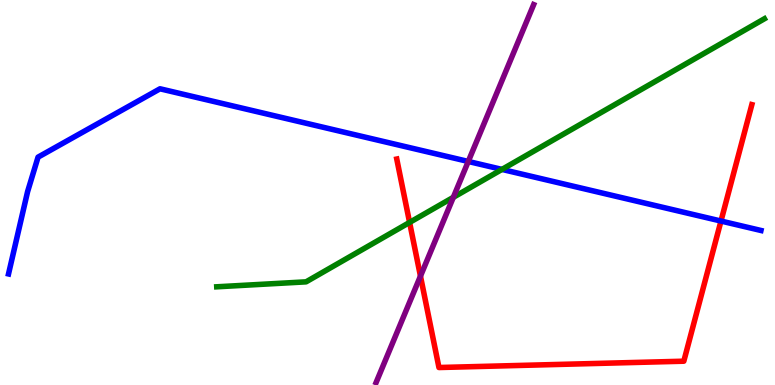[{'lines': ['blue', 'red'], 'intersections': [{'x': 9.3, 'y': 4.26}]}, {'lines': ['green', 'red'], 'intersections': [{'x': 5.29, 'y': 4.22}]}, {'lines': ['purple', 'red'], 'intersections': [{'x': 5.43, 'y': 2.83}]}, {'lines': ['blue', 'green'], 'intersections': [{'x': 6.48, 'y': 5.6}]}, {'lines': ['blue', 'purple'], 'intersections': [{'x': 6.04, 'y': 5.81}]}, {'lines': ['green', 'purple'], 'intersections': [{'x': 5.85, 'y': 4.87}]}]